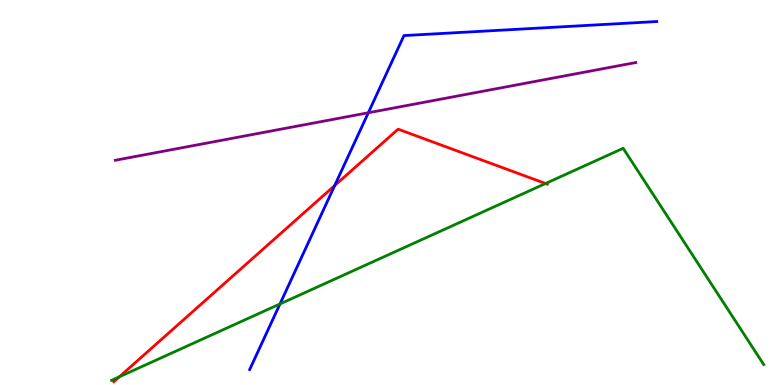[{'lines': ['blue', 'red'], 'intersections': [{'x': 4.32, 'y': 5.18}]}, {'lines': ['green', 'red'], 'intersections': [{'x': 1.54, 'y': 0.214}, {'x': 7.04, 'y': 5.23}]}, {'lines': ['purple', 'red'], 'intersections': []}, {'lines': ['blue', 'green'], 'intersections': [{'x': 3.61, 'y': 2.11}]}, {'lines': ['blue', 'purple'], 'intersections': [{'x': 4.75, 'y': 7.07}]}, {'lines': ['green', 'purple'], 'intersections': []}]